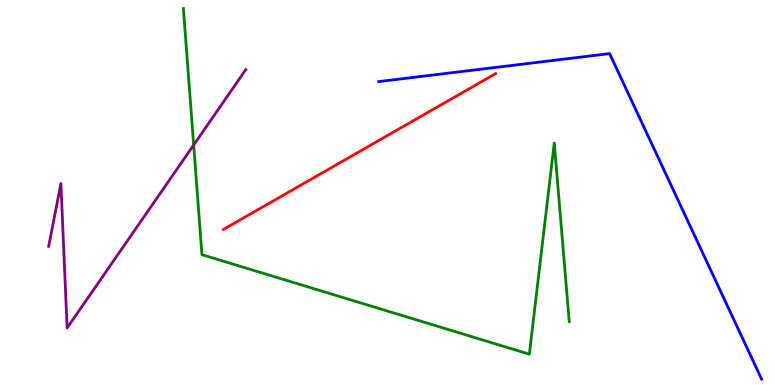[{'lines': ['blue', 'red'], 'intersections': []}, {'lines': ['green', 'red'], 'intersections': []}, {'lines': ['purple', 'red'], 'intersections': []}, {'lines': ['blue', 'green'], 'intersections': []}, {'lines': ['blue', 'purple'], 'intersections': []}, {'lines': ['green', 'purple'], 'intersections': [{'x': 2.5, 'y': 6.23}]}]